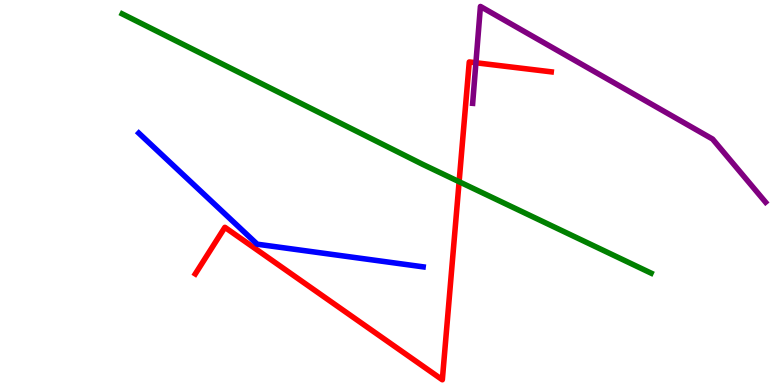[{'lines': ['blue', 'red'], 'intersections': []}, {'lines': ['green', 'red'], 'intersections': [{'x': 5.92, 'y': 5.28}]}, {'lines': ['purple', 'red'], 'intersections': [{'x': 6.14, 'y': 8.37}]}, {'lines': ['blue', 'green'], 'intersections': []}, {'lines': ['blue', 'purple'], 'intersections': []}, {'lines': ['green', 'purple'], 'intersections': []}]